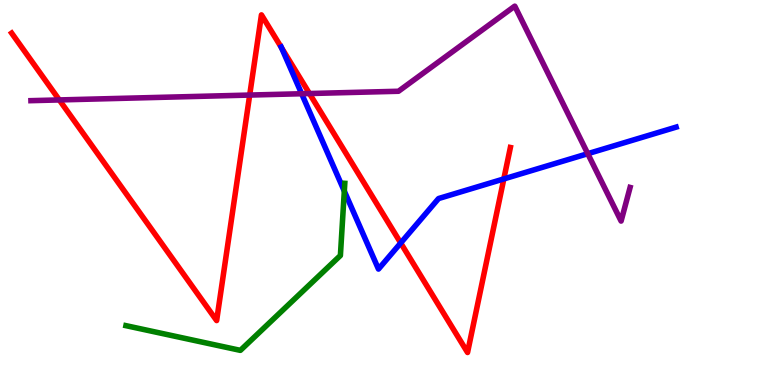[{'lines': ['blue', 'red'], 'intersections': [{'x': 3.63, 'y': 8.76}, {'x': 5.17, 'y': 3.69}, {'x': 6.5, 'y': 5.35}]}, {'lines': ['green', 'red'], 'intersections': []}, {'lines': ['purple', 'red'], 'intersections': [{'x': 0.765, 'y': 7.4}, {'x': 3.22, 'y': 7.53}, {'x': 3.99, 'y': 7.57}]}, {'lines': ['blue', 'green'], 'intersections': [{'x': 4.44, 'y': 5.04}]}, {'lines': ['blue', 'purple'], 'intersections': [{'x': 3.89, 'y': 7.57}, {'x': 7.58, 'y': 6.01}]}, {'lines': ['green', 'purple'], 'intersections': []}]